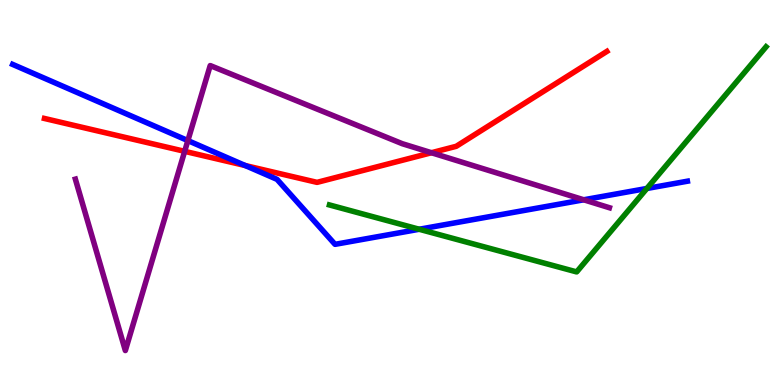[{'lines': ['blue', 'red'], 'intersections': [{'x': 3.16, 'y': 5.7}]}, {'lines': ['green', 'red'], 'intersections': []}, {'lines': ['purple', 'red'], 'intersections': [{'x': 2.38, 'y': 6.07}, {'x': 5.57, 'y': 6.03}]}, {'lines': ['blue', 'green'], 'intersections': [{'x': 5.41, 'y': 4.05}, {'x': 8.35, 'y': 5.1}]}, {'lines': ['blue', 'purple'], 'intersections': [{'x': 2.42, 'y': 6.35}, {'x': 7.53, 'y': 4.81}]}, {'lines': ['green', 'purple'], 'intersections': []}]